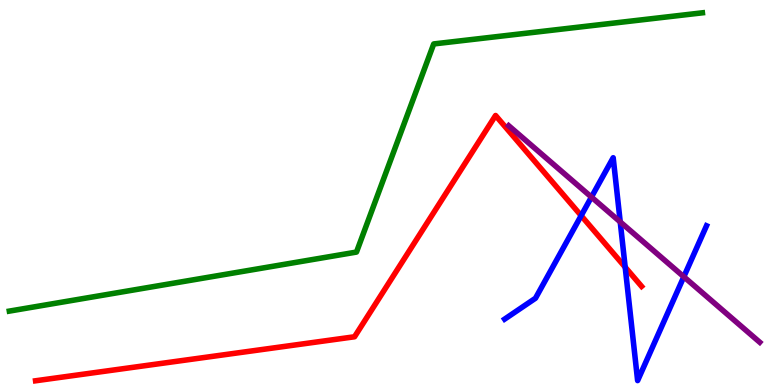[{'lines': ['blue', 'red'], 'intersections': [{'x': 7.5, 'y': 4.4}, {'x': 8.07, 'y': 3.06}]}, {'lines': ['green', 'red'], 'intersections': []}, {'lines': ['purple', 'red'], 'intersections': []}, {'lines': ['blue', 'green'], 'intersections': []}, {'lines': ['blue', 'purple'], 'intersections': [{'x': 7.63, 'y': 4.88}, {'x': 8.0, 'y': 4.24}, {'x': 8.82, 'y': 2.81}]}, {'lines': ['green', 'purple'], 'intersections': []}]